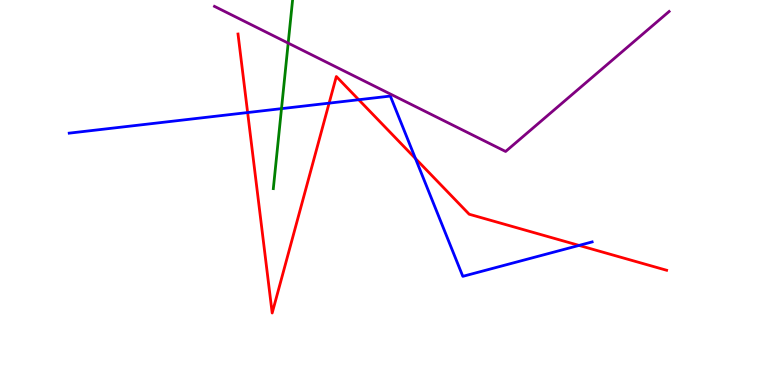[{'lines': ['blue', 'red'], 'intersections': [{'x': 3.2, 'y': 7.08}, {'x': 4.25, 'y': 7.32}, {'x': 4.63, 'y': 7.41}, {'x': 5.36, 'y': 5.88}, {'x': 7.47, 'y': 3.63}]}, {'lines': ['green', 'red'], 'intersections': []}, {'lines': ['purple', 'red'], 'intersections': []}, {'lines': ['blue', 'green'], 'intersections': [{'x': 3.63, 'y': 7.18}]}, {'lines': ['blue', 'purple'], 'intersections': []}, {'lines': ['green', 'purple'], 'intersections': [{'x': 3.72, 'y': 8.88}]}]